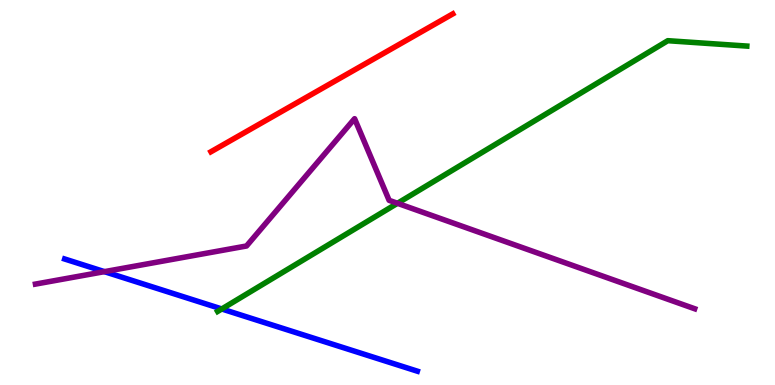[{'lines': ['blue', 'red'], 'intersections': []}, {'lines': ['green', 'red'], 'intersections': []}, {'lines': ['purple', 'red'], 'intersections': []}, {'lines': ['blue', 'green'], 'intersections': [{'x': 2.86, 'y': 1.97}]}, {'lines': ['blue', 'purple'], 'intersections': [{'x': 1.35, 'y': 2.94}]}, {'lines': ['green', 'purple'], 'intersections': [{'x': 5.13, 'y': 4.72}]}]